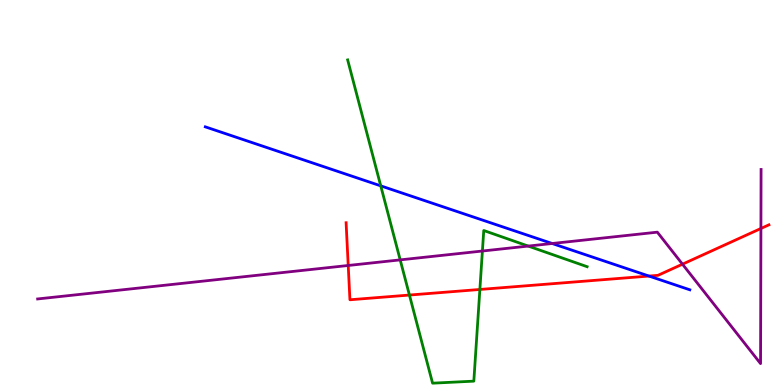[{'lines': ['blue', 'red'], 'intersections': [{'x': 8.37, 'y': 2.83}]}, {'lines': ['green', 'red'], 'intersections': [{'x': 5.28, 'y': 2.34}, {'x': 6.19, 'y': 2.48}]}, {'lines': ['purple', 'red'], 'intersections': [{'x': 4.49, 'y': 3.1}, {'x': 8.81, 'y': 3.14}, {'x': 9.82, 'y': 4.07}]}, {'lines': ['blue', 'green'], 'intersections': [{'x': 4.91, 'y': 5.17}]}, {'lines': ['blue', 'purple'], 'intersections': [{'x': 7.12, 'y': 3.68}]}, {'lines': ['green', 'purple'], 'intersections': [{'x': 5.16, 'y': 3.25}, {'x': 6.22, 'y': 3.48}, {'x': 6.82, 'y': 3.61}]}]